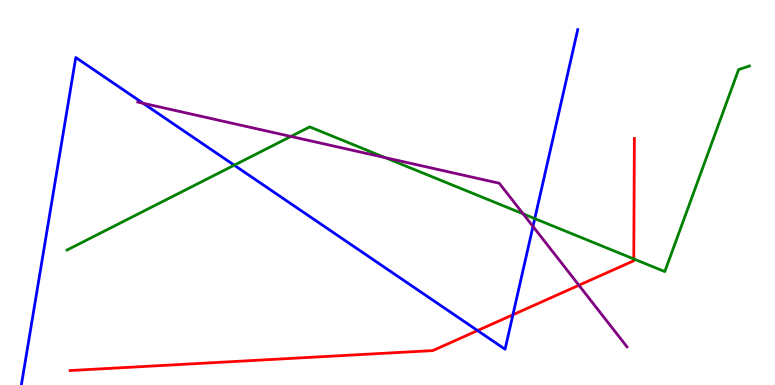[{'lines': ['blue', 'red'], 'intersections': [{'x': 6.16, 'y': 1.41}, {'x': 6.62, 'y': 1.82}]}, {'lines': ['green', 'red'], 'intersections': [{'x': 8.18, 'y': 3.27}]}, {'lines': ['purple', 'red'], 'intersections': [{'x': 7.47, 'y': 2.59}]}, {'lines': ['blue', 'green'], 'intersections': [{'x': 3.02, 'y': 5.71}, {'x': 6.9, 'y': 4.32}]}, {'lines': ['blue', 'purple'], 'intersections': [{'x': 1.85, 'y': 7.32}, {'x': 6.88, 'y': 4.12}]}, {'lines': ['green', 'purple'], 'intersections': [{'x': 3.75, 'y': 6.46}, {'x': 4.97, 'y': 5.91}, {'x': 6.75, 'y': 4.44}]}]